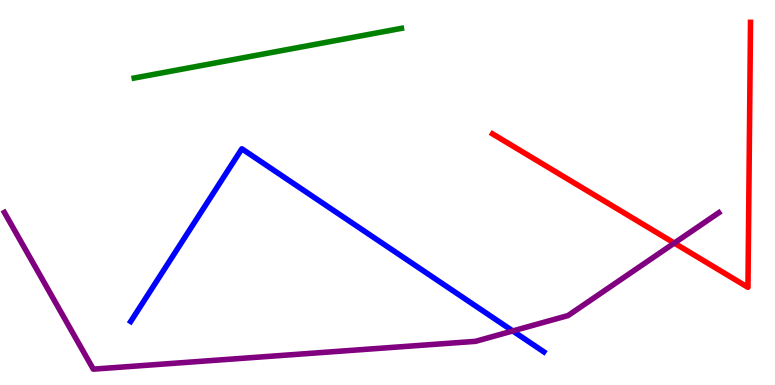[{'lines': ['blue', 'red'], 'intersections': []}, {'lines': ['green', 'red'], 'intersections': []}, {'lines': ['purple', 'red'], 'intersections': [{'x': 8.7, 'y': 3.69}]}, {'lines': ['blue', 'green'], 'intersections': []}, {'lines': ['blue', 'purple'], 'intersections': [{'x': 6.62, 'y': 1.4}]}, {'lines': ['green', 'purple'], 'intersections': []}]